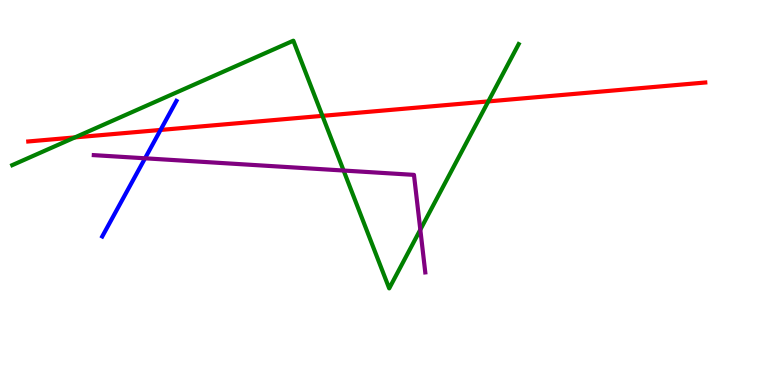[{'lines': ['blue', 'red'], 'intersections': [{'x': 2.07, 'y': 6.62}]}, {'lines': ['green', 'red'], 'intersections': [{'x': 0.966, 'y': 6.43}, {'x': 4.16, 'y': 6.99}, {'x': 6.3, 'y': 7.37}]}, {'lines': ['purple', 'red'], 'intersections': []}, {'lines': ['blue', 'green'], 'intersections': []}, {'lines': ['blue', 'purple'], 'intersections': [{'x': 1.87, 'y': 5.89}]}, {'lines': ['green', 'purple'], 'intersections': [{'x': 4.43, 'y': 5.57}, {'x': 5.42, 'y': 4.03}]}]